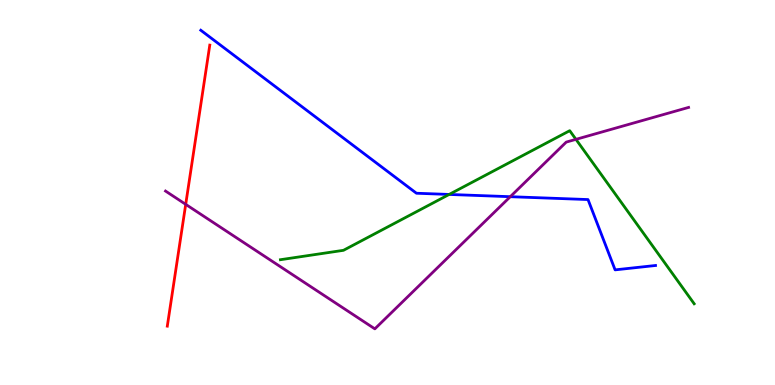[{'lines': ['blue', 'red'], 'intersections': []}, {'lines': ['green', 'red'], 'intersections': []}, {'lines': ['purple', 'red'], 'intersections': [{'x': 2.4, 'y': 4.69}]}, {'lines': ['blue', 'green'], 'intersections': [{'x': 5.8, 'y': 4.95}]}, {'lines': ['blue', 'purple'], 'intersections': [{'x': 6.58, 'y': 4.89}]}, {'lines': ['green', 'purple'], 'intersections': [{'x': 7.43, 'y': 6.38}]}]